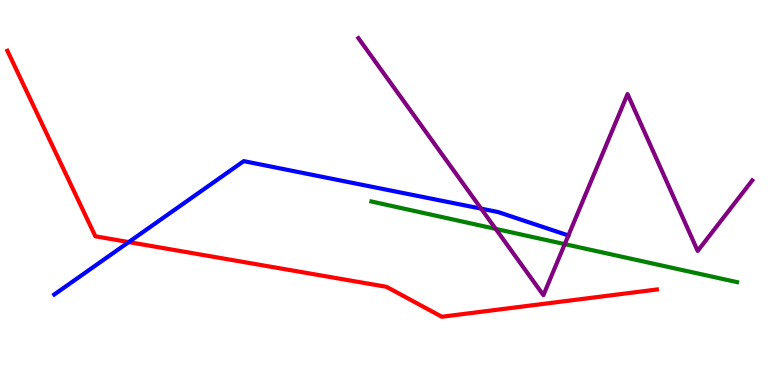[{'lines': ['blue', 'red'], 'intersections': [{'x': 1.66, 'y': 3.71}]}, {'lines': ['green', 'red'], 'intersections': []}, {'lines': ['purple', 'red'], 'intersections': []}, {'lines': ['blue', 'green'], 'intersections': []}, {'lines': ['blue', 'purple'], 'intersections': [{'x': 6.21, 'y': 4.58}, {'x': 7.33, 'y': 3.88}]}, {'lines': ['green', 'purple'], 'intersections': [{'x': 6.4, 'y': 4.05}, {'x': 7.29, 'y': 3.66}]}]